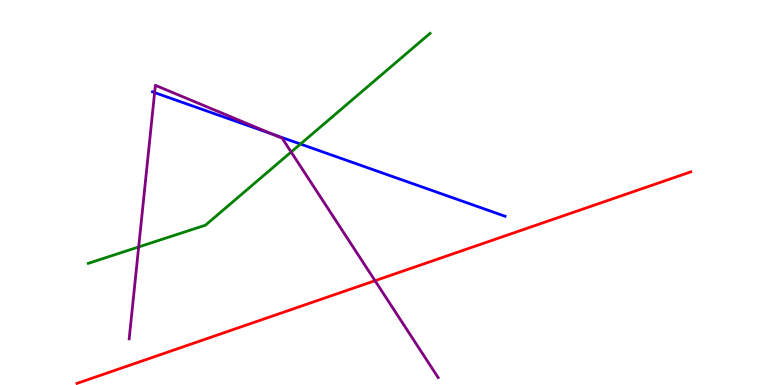[{'lines': ['blue', 'red'], 'intersections': []}, {'lines': ['green', 'red'], 'intersections': []}, {'lines': ['purple', 'red'], 'intersections': [{'x': 4.84, 'y': 2.71}]}, {'lines': ['blue', 'green'], 'intersections': [{'x': 3.88, 'y': 6.26}]}, {'lines': ['blue', 'purple'], 'intersections': [{'x': 2.0, 'y': 7.6}, {'x': 3.52, 'y': 6.51}]}, {'lines': ['green', 'purple'], 'intersections': [{'x': 1.79, 'y': 3.59}, {'x': 3.76, 'y': 6.05}]}]